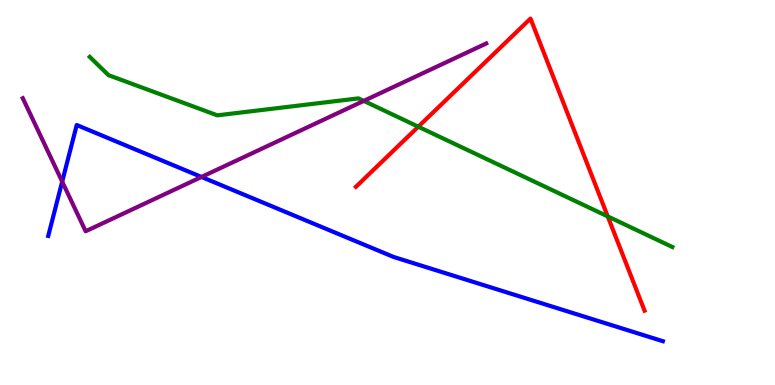[{'lines': ['blue', 'red'], 'intersections': []}, {'lines': ['green', 'red'], 'intersections': [{'x': 5.4, 'y': 6.71}, {'x': 7.84, 'y': 4.38}]}, {'lines': ['purple', 'red'], 'intersections': []}, {'lines': ['blue', 'green'], 'intersections': []}, {'lines': ['blue', 'purple'], 'intersections': [{'x': 0.802, 'y': 5.28}, {'x': 2.6, 'y': 5.4}]}, {'lines': ['green', 'purple'], 'intersections': [{'x': 4.69, 'y': 7.38}]}]